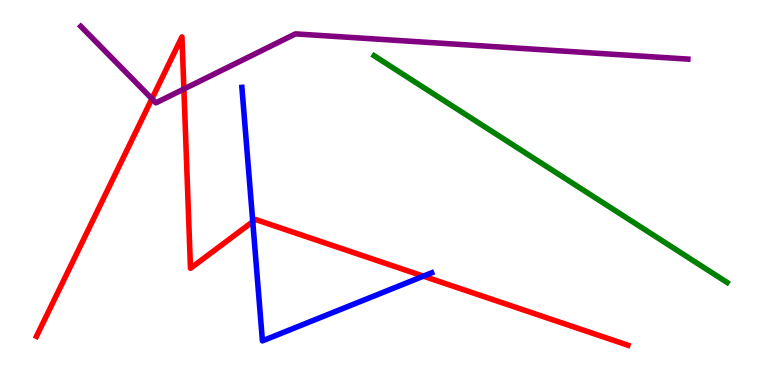[{'lines': ['blue', 'red'], 'intersections': [{'x': 3.26, 'y': 4.24}, {'x': 5.46, 'y': 2.83}]}, {'lines': ['green', 'red'], 'intersections': []}, {'lines': ['purple', 'red'], 'intersections': [{'x': 1.96, 'y': 7.43}, {'x': 2.37, 'y': 7.69}]}, {'lines': ['blue', 'green'], 'intersections': []}, {'lines': ['blue', 'purple'], 'intersections': []}, {'lines': ['green', 'purple'], 'intersections': []}]